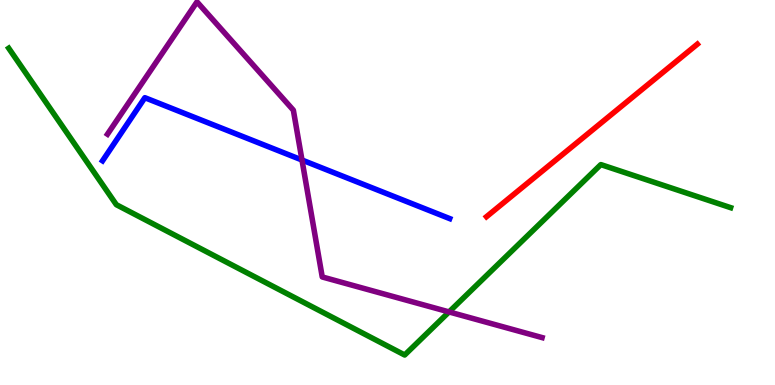[{'lines': ['blue', 'red'], 'intersections': []}, {'lines': ['green', 'red'], 'intersections': []}, {'lines': ['purple', 'red'], 'intersections': []}, {'lines': ['blue', 'green'], 'intersections': []}, {'lines': ['blue', 'purple'], 'intersections': [{'x': 3.9, 'y': 5.84}]}, {'lines': ['green', 'purple'], 'intersections': [{'x': 5.79, 'y': 1.9}]}]